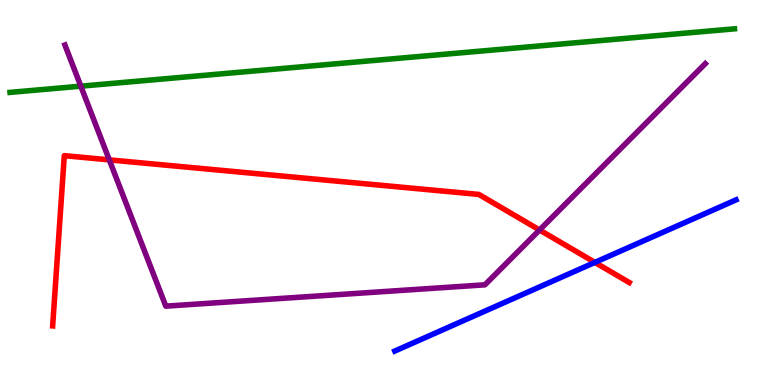[{'lines': ['blue', 'red'], 'intersections': [{'x': 7.68, 'y': 3.18}]}, {'lines': ['green', 'red'], 'intersections': []}, {'lines': ['purple', 'red'], 'intersections': [{'x': 1.41, 'y': 5.85}, {'x': 6.96, 'y': 4.03}]}, {'lines': ['blue', 'green'], 'intersections': []}, {'lines': ['blue', 'purple'], 'intersections': []}, {'lines': ['green', 'purple'], 'intersections': [{'x': 1.04, 'y': 7.76}]}]